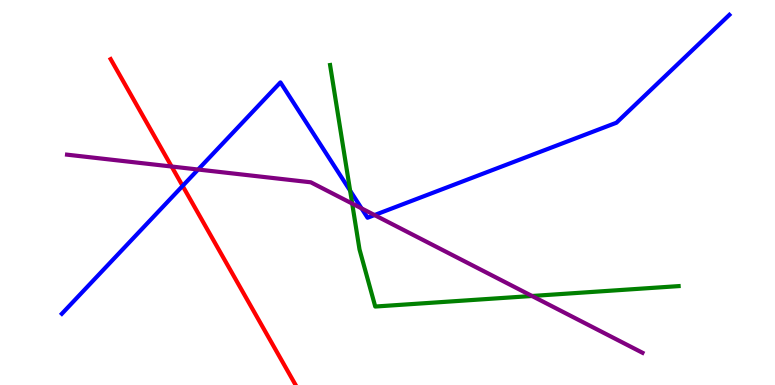[{'lines': ['blue', 'red'], 'intersections': [{'x': 2.36, 'y': 5.17}]}, {'lines': ['green', 'red'], 'intersections': []}, {'lines': ['purple', 'red'], 'intersections': [{'x': 2.21, 'y': 5.67}]}, {'lines': ['blue', 'green'], 'intersections': [{'x': 4.52, 'y': 5.05}]}, {'lines': ['blue', 'purple'], 'intersections': [{'x': 2.56, 'y': 5.6}, {'x': 4.66, 'y': 4.59}, {'x': 4.83, 'y': 4.41}]}, {'lines': ['green', 'purple'], 'intersections': [{'x': 4.54, 'y': 4.71}, {'x': 6.86, 'y': 2.31}]}]